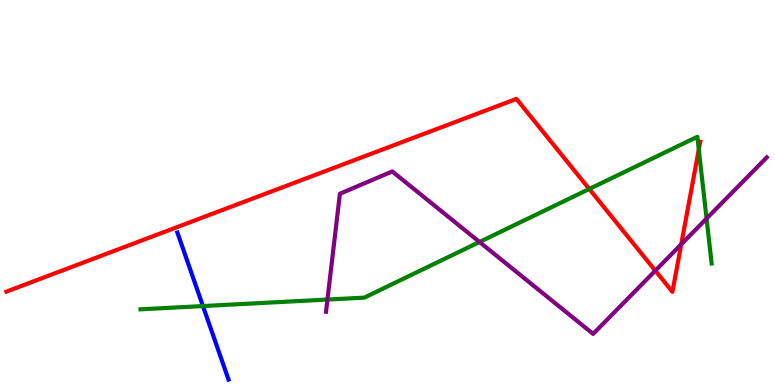[{'lines': ['blue', 'red'], 'intersections': []}, {'lines': ['green', 'red'], 'intersections': [{'x': 7.6, 'y': 5.09}, {'x': 9.02, 'y': 6.12}]}, {'lines': ['purple', 'red'], 'intersections': [{'x': 8.46, 'y': 2.97}, {'x': 8.79, 'y': 3.65}]}, {'lines': ['blue', 'green'], 'intersections': [{'x': 2.62, 'y': 2.05}]}, {'lines': ['blue', 'purple'], 'intersections': []}, {'lines': ['green', 'purple'], 'intersections': [{'x': 4.23, 'y': 2.22}, {'x': 6.19, 'y': 3.71}, {'x': 9.12, 'y': 4.32}]}]